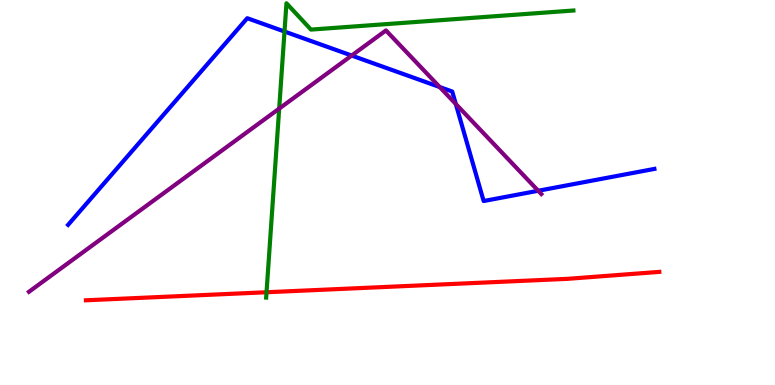[{'lines': ['blue', 'red'], 'intersections': []}, {'lines': ['green', 'red'], 'intersections': [{'x': 3.44, 'y': 2.41}]}, {'lines': ['purple', 'red'], 'intersections': []}, {'lines': ['blue', 'green'], 'intersections': [{'x': 3.67, 'y': 9.18}]}, {'lines': ['blue', 'purple'], 'intersections': [{'x': 4.54, 'y': 8.56}, {'x': 5.67, 'y': 7.74}, {'x': 5.88, 'y': 7.3}, {'x': 6.94, 'y': 5.05}]}, {'lines': ['green', 'purple'], 'intersections': [{'x': 3.6, 'y': 7.18}]}]